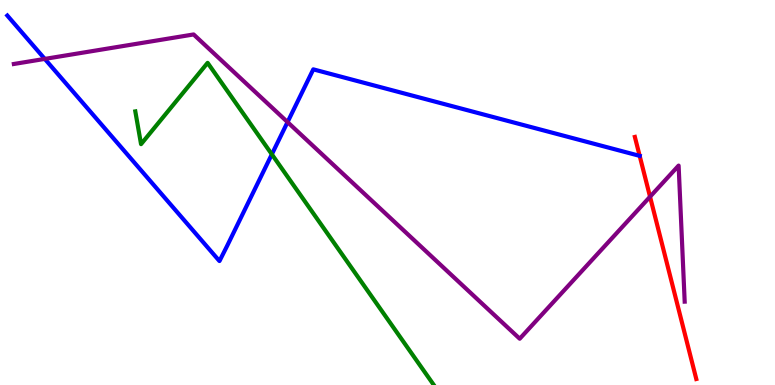[{'lines': ['blue', 'red'], 'intersections': [{'x': 8.25, 'y': 5.95}]}, {'lines': ['green', 'red'], 'intersections': []}, {'lines': ['purple', 'red'], 'intersections': [{'x': 8.39, 'y': 4.89}]}, {'lines': ['blue', 'green'], 'intersections': [{'x': 3.51, 'y': 5.99}]}, {'lines': ['blue', 'purple'], 'intersections': [{'x': 0.578, 'y': 8.47}, {'x': 3.71, 'y': 6.83}]}, {'lines': ['green', 'purple'], 'intersections': []}]